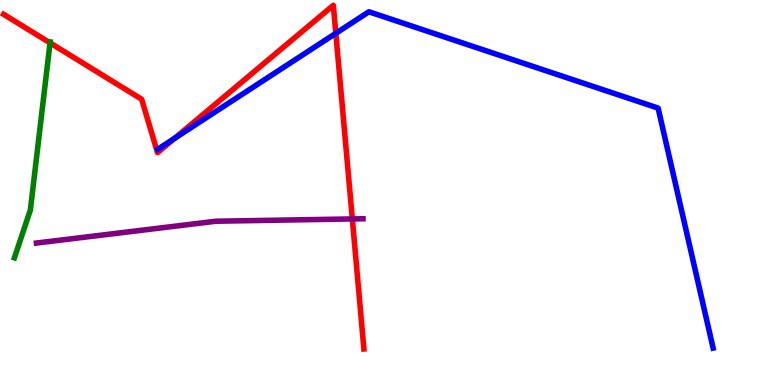[{'lines': ['blue', 'red'], 'intersections': [{'x': 2.26, 'y': 6.41}, {'x': 4.33, 'y': 9.13}]}, {'lines': ['green', 'red'], 'intersections': [{'x': 0.646, 'y': 8.89}]}, {'lines': ['purple', 'red'], 'intersections': [{'x': 4.55, 'y': 4.31}]}, {'lines': ['blue', 'green'], 'intersections': []}, {'lines': ['blue', 'purple'], 'intersections': []}, {'lines': ['green', 'purple'], 'intersections': []}]